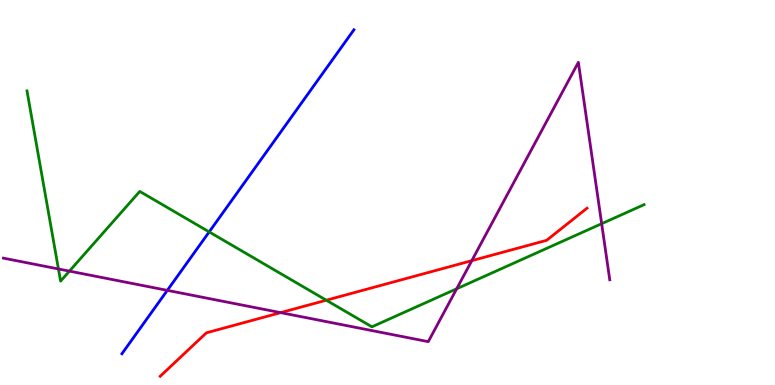[{'lines': ['blue', 'red'], 'intersections': []}, {'lines': ['green', 'red'], 'intersections': [{'x': 4.21, 'y': 2.2}]}, {'lines': ['purple', 'red'], 'intersections': [{'x': 3.62, 'y': 1.88}, {'x': 6.09, 'y': 3.23}]}, {'lines': ['blue', 'green'], 'intersections': [{'x': 2.7, 'y': 3.98}]}, {'lines': ['blue', 'purple'], 'intersections': [{'x': 2.16, 'y': 2.46}]}, {'lines': ['green', 'purple'], 'intersections': [{'x': 0.754, 'y': 3.01}, {'x': 0.896, 'y': 2.96}, {'x': 5.89, 'y': 2.5}, {'x': 7.76, 'y': 4.19}]}]